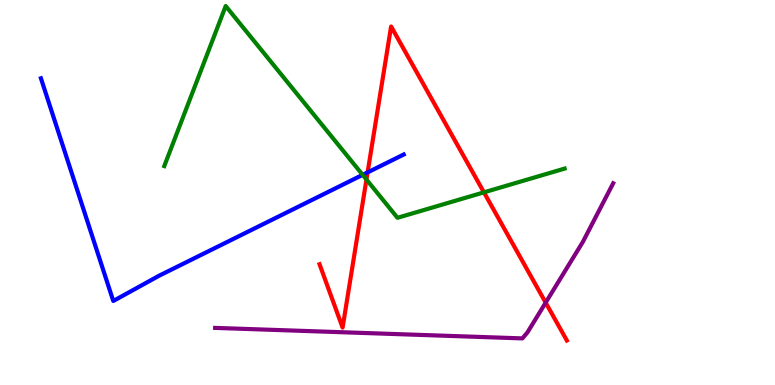[{'lines': ['blue', 'red'], 'intersections': [{'x': 4.74, 'y': 5.52}]}, {'lines': ['green', 'red'], 'intersections': [{'x': 4.73, 'y': 5.34}, {'x': 6.24, 'y': 5.0}]}, {'lines': ['purple', 'red'], 'intersections': [{'x': 7.04, 'y': 2.14}]}, {'lines': ['blue', 'green'], 'intersections': [{'x': 4.68, 'y': 5.46}]}, {'lines': ['blue', 'purple'], 'intersections': []}, {'lines': ['green', 'purple'], 'intersections': []}]